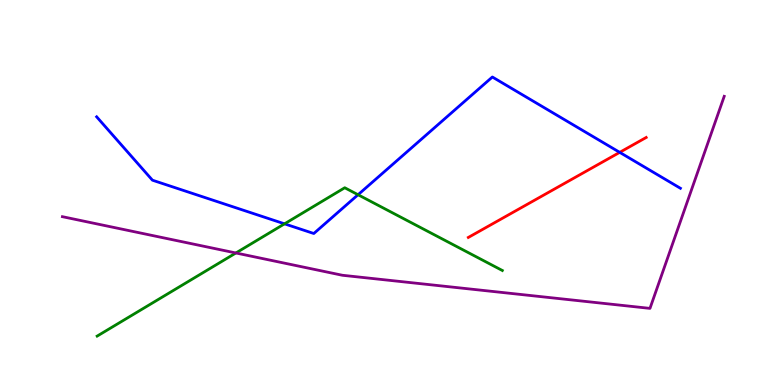[{'lines': ['blue', 'red'], 'intersections': [{'x': 8.0, 'y': 6.04}]}, {'lines': ['green', 'red'], 'intersections': []}, {'lines': ['purple', 'red'], 'intersections': []}, {'lines': ['blue', 'green'], 'intersections': [{'x': 3.67, 'y': 4.19}, {'x': 4.62, 'y': 4.94}]}, {'lines': ['blue', 'purple'], 'intersections': []}, {'lines': ['green', 'purple'], 'intersections': [{'x': 3.04, 'y': 3.43}]}]